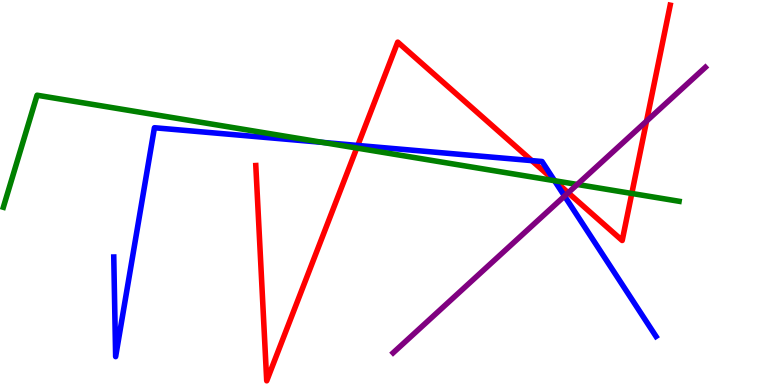[{'lines': ['blue', 'red'], 'intersections': [{'x': 4.62, 'y': 6.22}, {'x': 6.86, 'y': 5.83}, {'x': 7.16, 'y': 5.31}]}, {'lines': ['green', 'red'], 'intersections': [{'x': 4.6, 'y': 6.15}, {'x': 7.16, 'y': 5.31}, {'x': 8.15, 'y': 4.97}]}, {'lines': ['purple', 'red'], 'intersections': [{'x': 7.33, 'y': 4.99}, {'x': 8.34, 'y': 6.85}]}, {'lines': ['blue', 'green'], 'intersections': [{'x': 4.16, 'y': 6.3}, {'x': 7.16, 'y': 5.31}]}, {'lines': ['blue', 'purple'], 'intersections': [{'x': 7.28, 'y': 4.91}]}, {'lines': ['green', 'purple'], 'intersections': [{'x': 7.45, 'y': 5.21}]}]